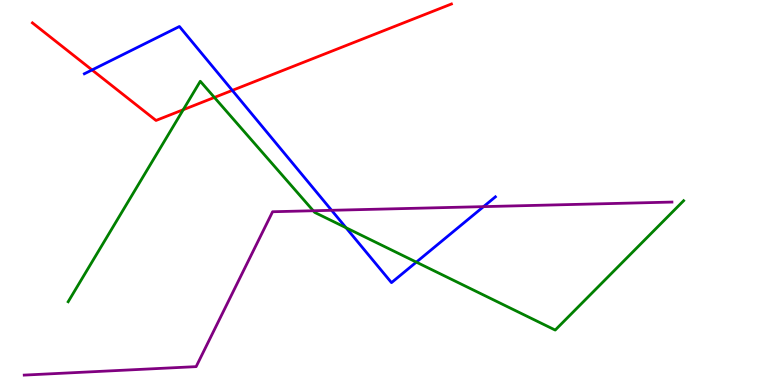[{'lines': ['blue', 'red'], 'intersections': [{'x': 1.19, 'y': 8.18}, {'x': 3.0, 'y': 7.65}]}, {'lines': ['green', 'red'], 'intersections': [{'x': 2.36, 'y': 7.15}, {'x': 2.77, 'y': 7.47}]}, {'lines': ['purple', 'red'], 'intersections': []}, {'lines': ['blue', 'green'], 'intersections': [{'x': 4.46, 'y': 4.08}, {'x': 5.37, 'y': 3.19}]}, {'lines': ['blue', 'purple'], 'intersections': [{'x': 4.28, 'y': 4.54}, {'x': 6.24, 'y': 4.63}]}, {'lines': ['green', 'purple'], 'intersections': [{'x': 4.04, 'y': 4.53}]}]